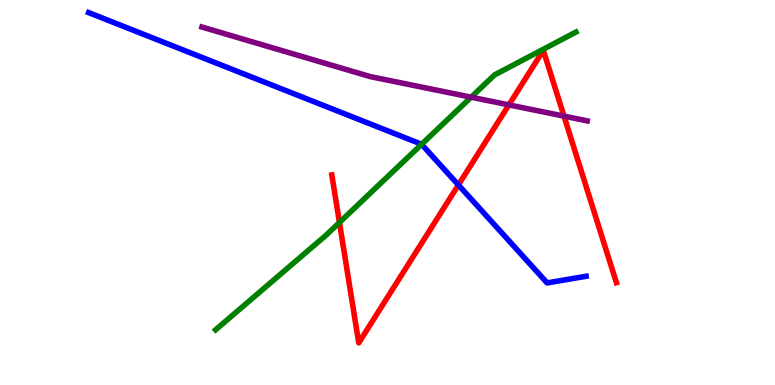[{'lines': ['blue', 'red'], 'intersections': [{'x': 5.91, 'y': 5.2}]}, {'lines': ['green', 'red'], 'intersections': [{'x': 4.38, 'y': 4.22}]}, {'lines': ['purple', 'red'], 'intersections': [{'x': 6.57, 'y': 7.28}, {'x': 7.28, 'y': 6.98}]}, {'lines': ['blue', 'green'], 'intersections': [{'x': 5.44, 'y': 6.25}]}, {'lines': ['blue', 'purple'], 'intersections': []}, {'lines': ['green', 'purple'], 'intersections': [{'x': 6.08, 'y': 7.48}]}]